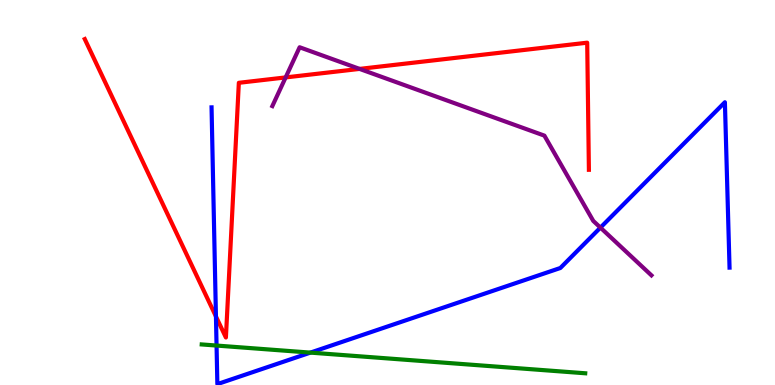[{'lines': ['blue', 'red'], 'intersections': [{'x': 2.79, 'y': 1.78}]}, {'lines': ['green', 'red'], 'intersections': []}, {'lines': ['purple', 'red'], 'intersections': [{'x': 3.69, 'y': 7.99}, {'x': 4.64, 'y': 8.21}]}, {'lines': ['blue', 'green'], 'intersections': [{'x': 2.79, 'y': 1.02}, {'x': 4.01, 'y': 0.841}]}, {'lines': ['blue', 'purple'], 'intersections': [{'x': 7.75, 'y': 4.09}]}, {'lines': ['green', 'purple'], 'intersections': []}]